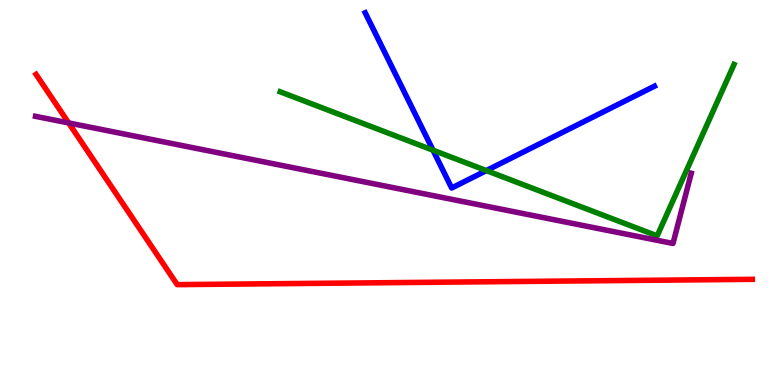[{'lines': ['blue', 'red'], 'intersections': []}, {'lines': ['green', 'red'], 'intersections': []}, {'lines': ['purple', 'red'], 'intersections': [{'x': 0.886, 'y': 6.81}]}, {'lines': ['blue', 'green'], 'intersections': [{'x': 5.59, 'y': 6.1}, {'x': 6.28, 'y': 5.57}]}, {'lines': ['blue', 'purple'], 'intersections': []}, {'lines': ['green', 'purple'], 'intersections': []}]